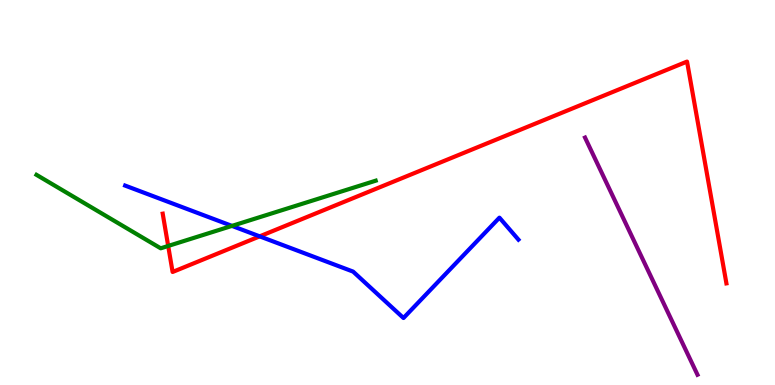[{'lines': ['blue', 'red'], 'intersections': [{'x': 3.35, 'y': 3.86}]}, {'lines': ['green', 'red'], 'intersections': [{'x': 2.17, 'y': 3.61}]}, {'lines': ['purple', 'red'], 'intersections': []}, {'lines': ['blue', 'green'], 'intersections': [{'x': 2.99, 'y': 4.13}]}, {'lines': ['blue', 'purple'], 'intersections': []}, {'lines': ['green', 'purple'], 'intersections': []}]